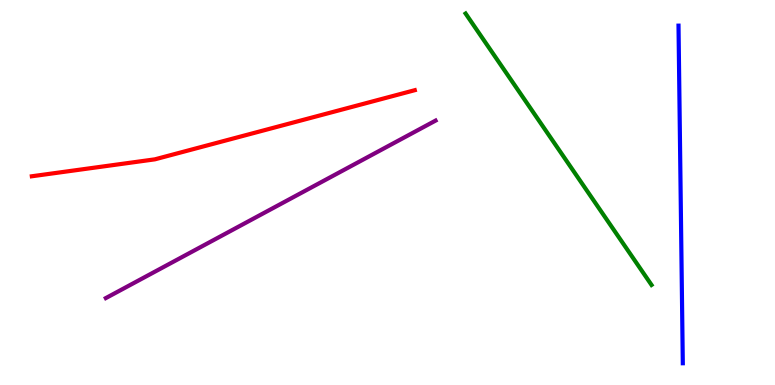[{'lines': ['blue', 'red'], 'intersections': []}, {'lines': ['green', 'red'], 'intersections': []}, {'lines': ['purple', 'red'], 'intersections': []}, {'lines': ['blue', 'green'], 'intersections': []}, {'lines': ['blue', 'purple'], 'intersections': []}, {'lines': ['green', 'purple'], 'intersections': []}]